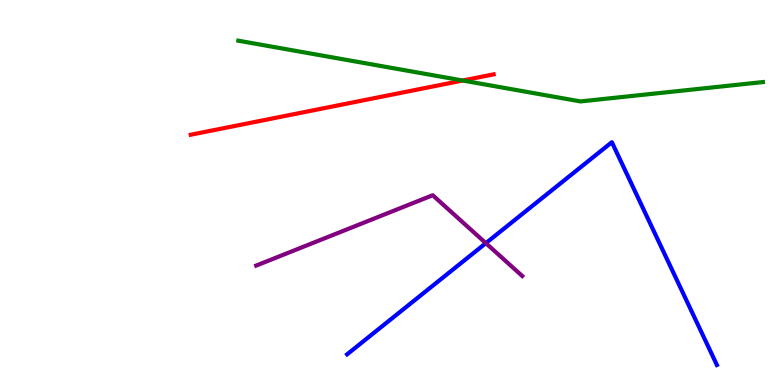[{'lines': ['blue', 'red'], 'intersections': []}, {'lines': ['green', 'red'], 'intersections': [{'x': 5.97, 'y': 7.91}]}, {'lines': ['purple', 'red'], 'intersections': []}, {'lines': ['blue', 'green'], 'intersections': []}, {'lines': ['blue', 'purple'], 'intersections': [{'x': 6.27, 'y': 3.68}]}, {'lines': ['green', 'purple'], 'intersections': []}]